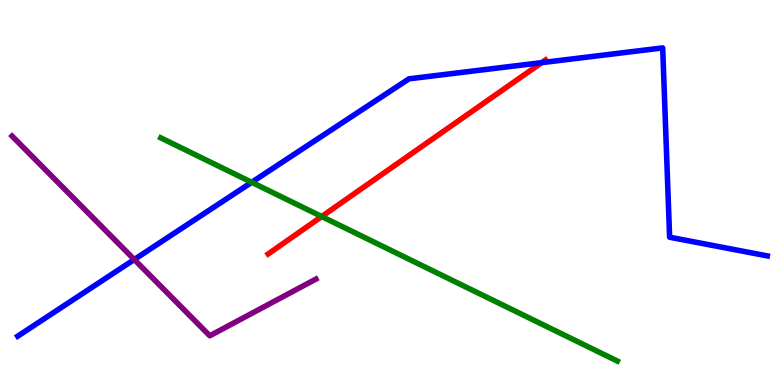[{'lines': ['blue', 'red'], 'intersections': [{'x': 6.99, 'y': 8.37}]}, {'lines': ['green', 'red'], 'intersections': [{'x': 4.15, 'y': 4.38}]}, {'lines': ['purple', 'red'], 'intersections': []}, {'lines': ['blue', 'green'], 'intersections': [{'x': 3.25, 'y': 5.26}]}, {'lines': ['blue', 'purple'], 'intersections': [{'x': 1.73, 'y': 3.26}]}, {'lines': ['green', 'purple'], 'intersections': []}]